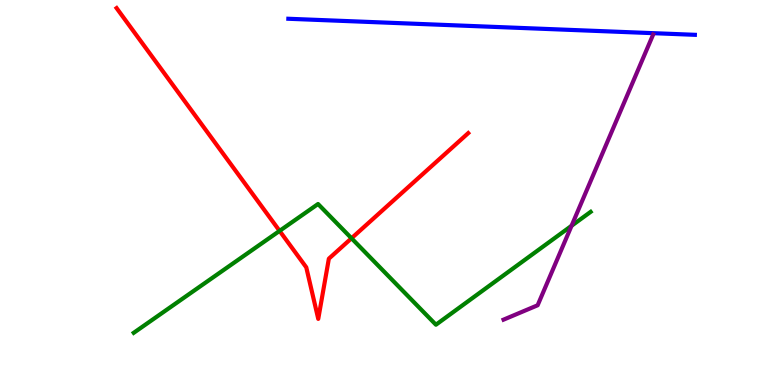[{'lines': ['blue', 'red'], 'intersections': []}, {'lines': ['green', 'red'], 'intersections': [{'x': 3.61, 'y': 4.0}, {'x': 4.54, 'y': 3.81}]}, {'lines': ['purple', 'red'], 'intersections': []}, {'lines': ['blue', 'green'], 'intersections': []}, {'lines': ['blue', 'purple'], 'intersections': []}, {'lines': ['green', 'purple'], 'intersections': [{'x': 7.37, 'y': 4.14}]}]